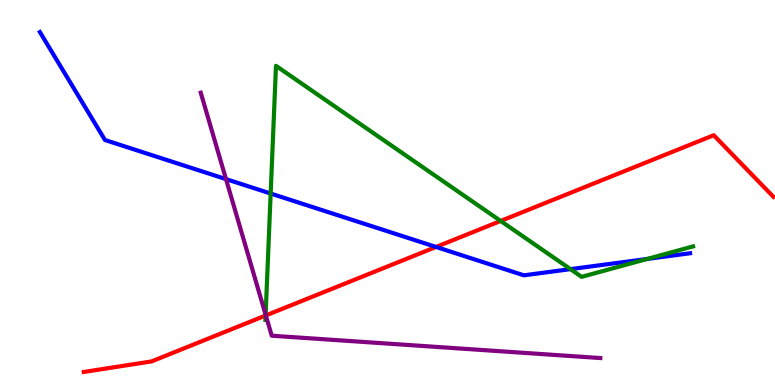[{'lines': ['blue', 'red'], 'intersections': [{'x': 5.63, 'y': 3.59}]}, {'lines': ['green', 'red'], 'intersections': [{'x': 3.43, 'y': 1.8}, {'x': 6.46, 'y': 4.26}]}, {'lines': ['purple', 'red'], 'intersections': [{'x': 3.43, 'y': 1.81}]}, {'lines': ['blue', 'green'], 'intersections': [{'x': 3.49, 'y': 4.97}, {'x': 7.36, 'y': 3.01}, {'x': 8.35, 'y': 3.27}]}, {'lines': ['blue', 'purple'], 'intersections': [{'x': 2.92, 'y': 5.35}]}, {'lines': ['green', 'purple'], 'intersections': [{'x': 3.43, 'y': 1.83}]}]